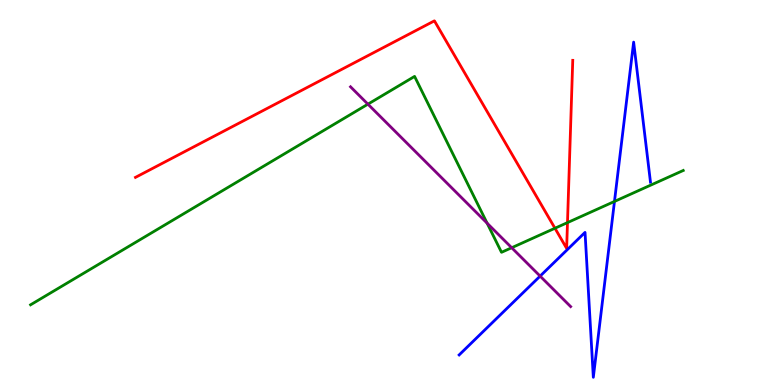[{'lines': ['blue', 'red'], 'intersections': []}, {'lines': ['green', 'red'], 'intersections': [{'x': 7.16, 'y': 4.07}, {'x': 7.32, 'y': 4.22}]}, {'lines': ['purple', 'red'], 'intersections': []}, {'lines': ['blue', 'green'], 'intersections': [{'x': 7.93, 'y': 4.77}]}, {'lines': ['blue', 'purple'], 'intersections': [{'x': 6.97, 'y': 2.83}]}, {'lines': ['green', 'purple'], 'intersections': [{'x': 4.75, 'y': 7.29}, {'x': 6.29, 'y': 4.2}, {'x': 6.6, 'y': 3.57}]}]